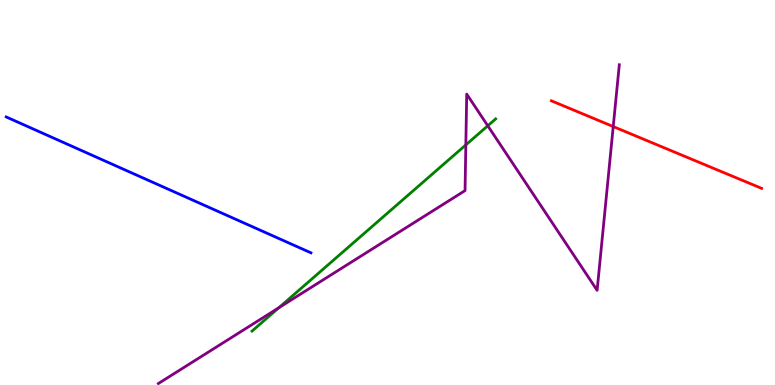[{'lines': ['blue', 'red'], 'intersections': []}, {'lines': ['green', 'red'], 'intersections': []}, {'lines': ['purple', 'red'], 'intersections': [{'x': 7.91, 'y': 6.71}]}, {'lines': ['blue', 'green'], 'intersections': []}, {'lines': ['blue', 'purple'], 'intersections': []}, {'lines': ['green', 'purple'], 'intersections': [{'x': 3.6, 'y': 2.01}, {'x': 6.01, 'y': 6.24}, {'x': 6.29, 'y': 6.73}]}]